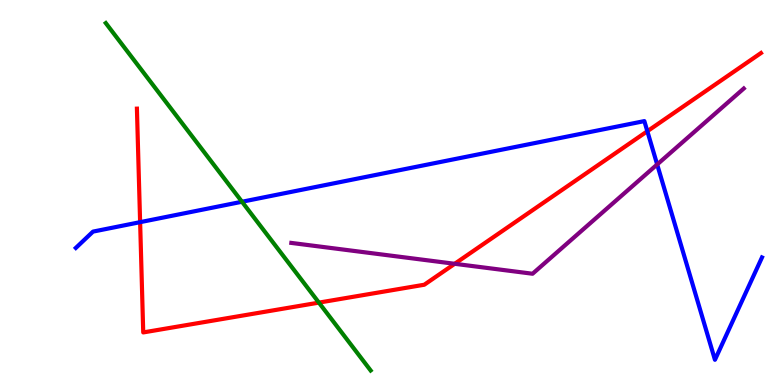[{'lines': ['blue', 'red'], 'intersections': [{'x': 1.81, 'y': 4.23}, {'x': 8.35, 'y': 6.59}]}, {'lines': ['green', 'red'], 'intersections': [{'x': 4.11, 'y': 2.14}]}, {'lines': ['purple', 'red'], 'intersections': [{'x': 5.87, 'y': 3.15}]}, {'lines': ['blue', 'green'], 'intersections': [{'x': 3.12, 'y': 4.76}]}, {'lines': ['blue', 'purple'], 'intersections': [{'x': 8.48, 'y': 5.73}]}, {'lines': ['green', 'purple'], 'intersections': []}]